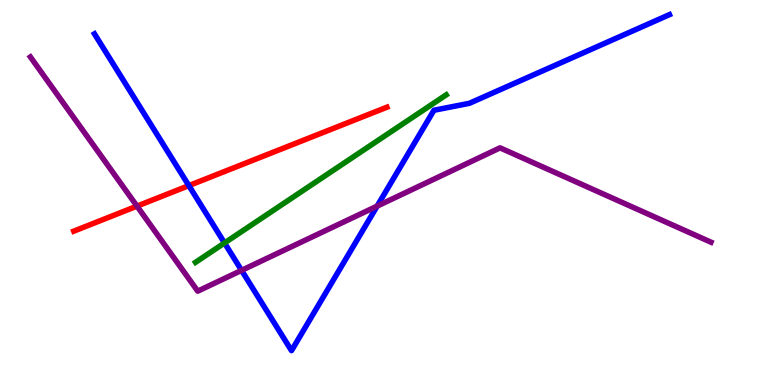[{'lines': ['blue', 'red'], 'intersections': [{'x': 2.44, 'y': 5.18}]}, {'lines': ['green', 'red'], 'intersections': []}, {'lines': ['purple', 'red'], 'intersections': [{'x': 1.77, 'y': 4.65}]}, {'lines': ['blue', 'green'], 'intersections': [{'x': 2.9, 'y': 3.69}]}, {'lines': ['blue', 'purple'], 'intersections': [{'x': 3.12, 'y': 2.98}, {'x': 4.87, 'y': 4.65}]}, {'lines': ['green', 'purple'], 'intersections': []}]